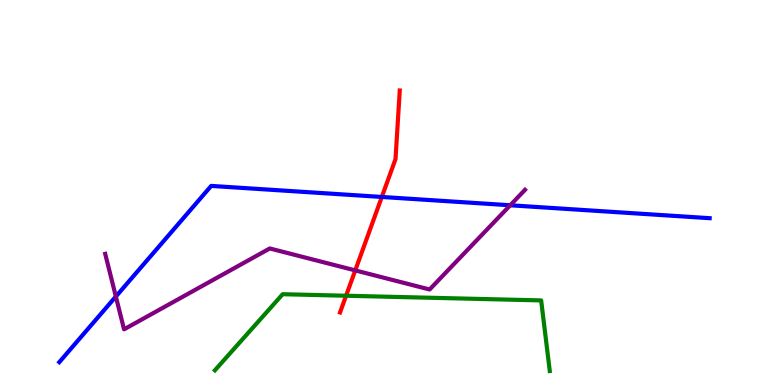[{'lines': ['blue', 'red'], 'intersections': [{'x': 4.93, 'y': 4.88}]}, {'lines': ['green', 'red'], 'intersections': [{'x': 4.47, 'y': 2.32}]}, {'lines': ['purple', 'red'], 'intersections': [{'x': 4.58, 'y': 2.98}]}, {'lines': ['blue', 'green'], 'intersections': []}, {'lines': ['blue', 'purple'], 'intersections': [{'x': 1.49, 'y': 2.3}, {'x': 6.58, 'y': 4.67}]}, {'lines': ['green', 'purple'], 'intersections': []}]